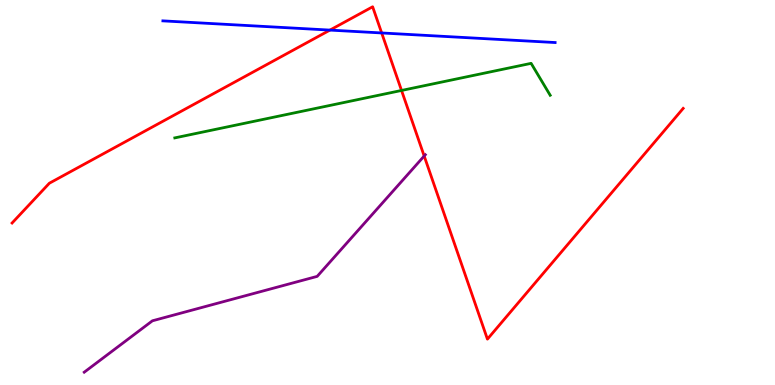[{'lines': ['blue', 'red'], 'intersections': [{'x': 4.26, 'y': 9.22}, {'x': 4.92, 'y': 9.14}]}, {'lines': ['green', 'red'], 'intersections': [{'x': 5.18, 'y': 7.65}]}, {'lines': ['purple', 'red'], 'intersections': [{'x': 5.47, 'y': 5.95}]}, {'lines': ['blue', 'green'], 'intersections': []}, {'lines': ['blue', 'purple'], 'intersections': []}, {'lines': ['green', 'purple'], 'intersections': []}]